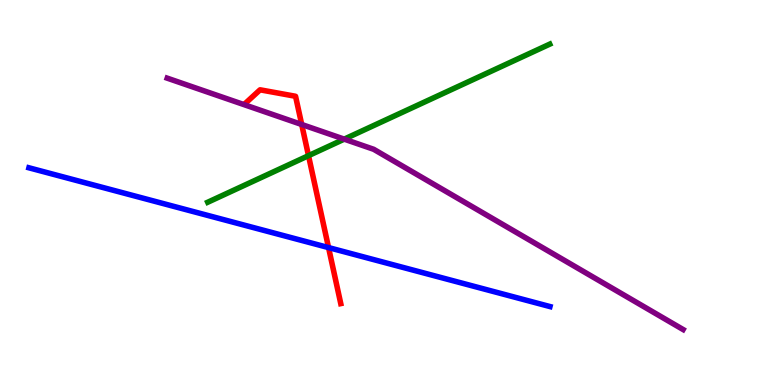[{'lines': ['blue', 'red'], 'intersections': [{'x': 4.24, 'y': 3.57}]}, {'lines': ['green', 'red'], 'intersections': [{'x': 3.98, 'y': 5.96}]}, {'lines': ['purple', 'red'], 'intersections': [{'x': 3.89, 'y': 6.77}]}, {'lines': ['blue', 'green'], 'intersections': []}, {'lines': ['blue', 'purple'], 'intersections': []}, {'lines': ['green', 'purple'], 'intersections': [{'x': 4.44, 'y': 6.39}]}]